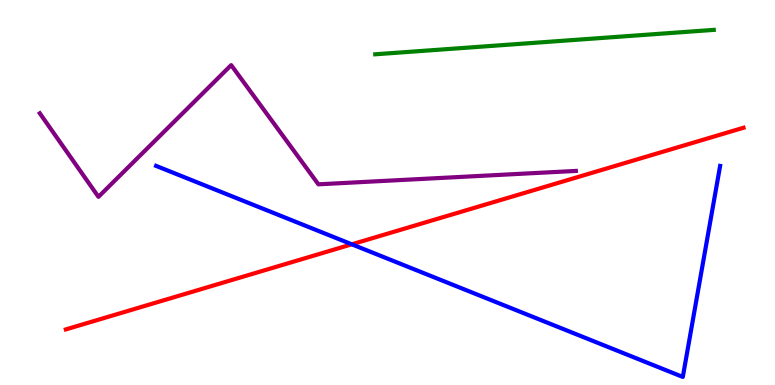[{'lines': ['blue', 'red'], 'intersections': [{'x': 4.54, 'y': 3.65}]}, {'lines': ['green', 'red'], 'intersections': []}, {'lines': ['purple', 'red'], 'intersections': []}, {'lines': ['blue', 'green'], 'intersections': []}, {'lines': ['blue', 'purple'], 'intersections': []}, {'lines': ['green', 'purple'], 'intersections': []}]